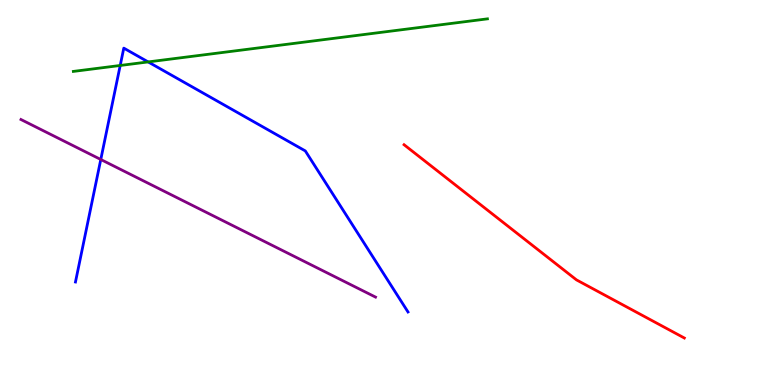[{'lines': ['blue', 'red'], 'intersections': []}, {'lines': ['green', 'red'], 'intersections': []}, {'lines': ['purple', 'red'], 'intersections': []}, {'lines': ['blue', 'green'], 'intersections': [{'x': 1.55, 'y': 8.3}, {'x': 1.91, 'y': 8.39}]}, {'lines': ['blue', 'purple'], 'intersections': [{'x': 1.3, 'y': 5.86}]}, {'lines': ['green', 'purple'], 'intersections': []}]